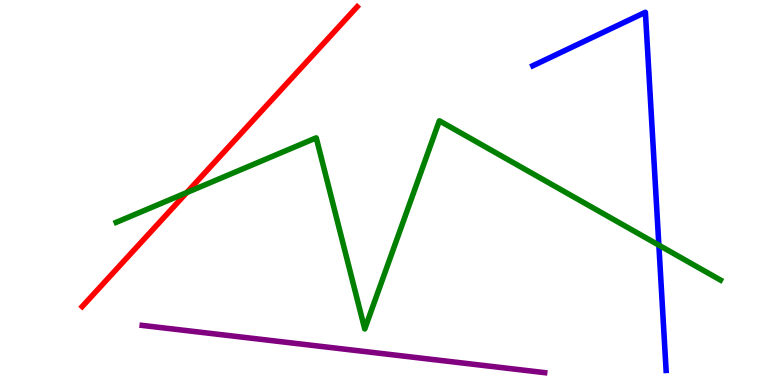[{'lines': ['blue', 'red'], 'intersections': []}, {'lines': ['green', 'red'], 'intersections': [{'x': 2.41, 'y': 5.0}]}, {'lines': ['purple', 'red'], 'intersections': []}, {'lines': ['blue', 'green'], 'intersections': [{'x': 8.5, 'y': 3.63}]}, {'lines': ['blue', 'purple'], 'intersections': []}, {'lines': ['green', 'purple'], 'intersections': []}]